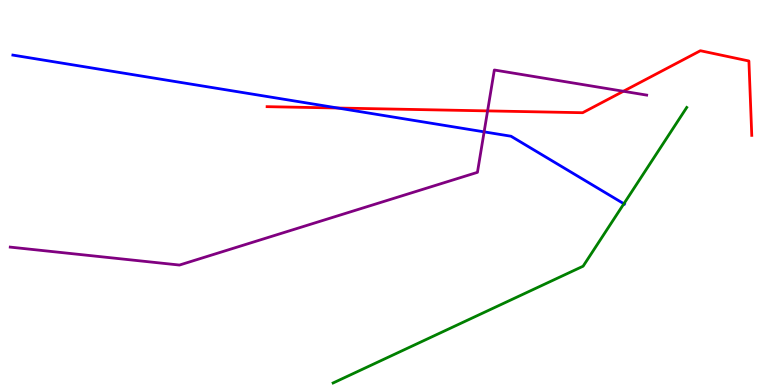[{'lines': ['blue', 'red'], 'intersections': [{'x': 4.36, 'y': 7.19}]}, {'lines': ['green', 'red'], 'intersections': []}, {'lines': ['purple', 'red'], 'intersections': [{'x': 6.29, 'y': 7.12}, {'x': 8.04, 'y': 7.63}]}, {'lines': ['blue', 'green'], 'intersections': [{'x': 8.05, 'y': 4.71}]}, {'lines': ['blue', 'purple'], 'intersections': [{'x': 6.25, 'y': 6.58}]}, {'lines': ['green', 'purple'], 'intersections': []}]